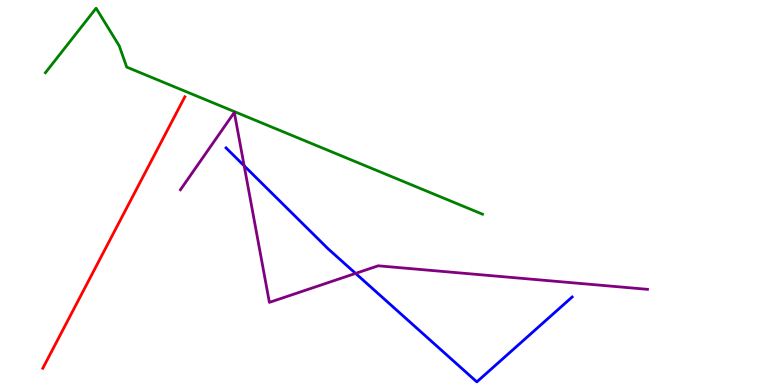[{'lines': ['blue', 'red'], 'intersections': []}, {'lines': ['green', 'red'], 'intersections': []}, {'lines': ['purple', 'red'], 'intersections': []}, {'lines': ['blue', 'green'], 'intersections': []}, {'lines': ['blue', 'purple'], 'intersections': [{'x': 3.15, 'y': 5.69}, {'x': 4.59, 'y': 2.9}]}, {'lines': ['green', 'purple'], 'intersections': []}]